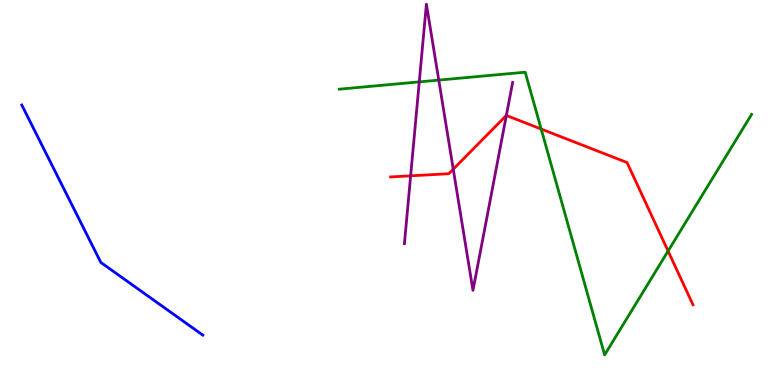[{'lines': ['blue', 'red'], 'intersections': []}, {'lines': ['green', 'red'], 'intersections': [{'x': 6.98, 'y': 6.65}, {'x': 8.62, 'y': 3.48}]}, {'lines': ['purple', 'red'], 'intersections': [{'x': 5.3, 'y': 5.43}, {'x': 5.85, 'y': 5.61}, {'x': 6.53, 'y': 7.0}]}, {'lines': ['blue', 'green'], 'intersections': []}, {'lines': ['blue', 'purple'], 'intersections': []}, {'lines': ['green', 'purple'], 'intersections': [{'x': 5.41, 'y': 7.87}, {'x': 5.66, 'y': 7.92}]}]